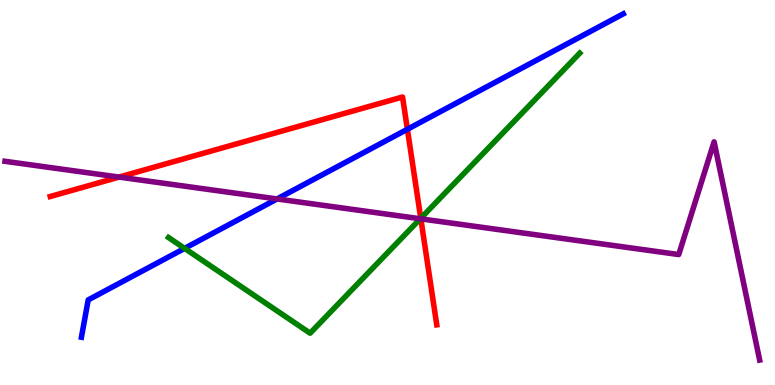[{'lines': ['blue', 'red'], 'intersections': [{'x': 5.26, 'y': 6.64}]}, {'lines': ['green', 'red'], 'intersections': [{'x': 5.43, 'y': 4.33}]}, {'lines': ['purple', 'red'], 'intersections': [{'x': 1.54, 'y': 5.4}, {'x': 5.43, 'y': 4.32}]}, {'lines': ['blue', 'green'], 'intersections': [{'x': 2.38, 'y': 3.55}]}, {'lines': ['blue', 'purple'], 'intersections': [{'x': 3.57, 'y': 4.83}]}, {'lines': ['green', 'purple'], 'intersections': [{'x': 5.42, 'y': 4.32}]}]